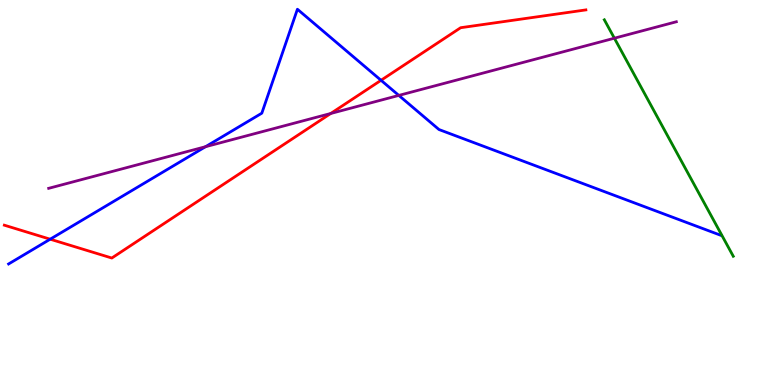[{'lines': ['blue', 'red'], 'intersections': [{'x': 0.648, 'y': 3.79}, {'x': 4.92, 'y': 7.91}]}, {'lines': ['green', 'red'], 'intersections': []}, {'lines': ['purple', 'red'], 'intersections': [{'x': 4.27, 'y': 7.05}]}, {'lines': ['blue', 'green'], 'intersections': []}, {'lines': ['blue', 'purple'], 'intersections': [{'x': 2.65, 'y': 6.19}, {'x': 5.15, 'y': 7.52}]}, {'lines': ['green', 'purple'], 'intersections': [{'x': 7.93, 'y': 9.01}]}]